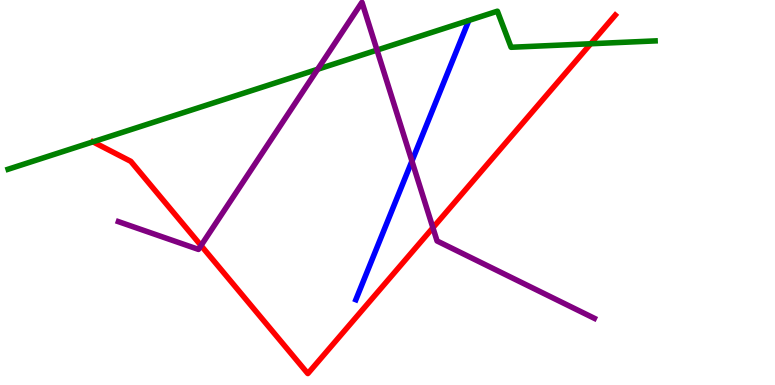[{'lines': ['blue', 'red'], 'intersections': []}, {'lines': ['green', 'red'], 'intersections': [{'x': 7.62, 'y': 8.86}]}, {'lines': ['purple', 'red'], 'intersections': [{'x': 2.59, 'y': 3.62}, {'x': 5.59, 'y': 4.08}]}, {'lines': ['blue', 'green'], 'intersections': []}, {'lines': ['blue', 'purple'], 'intersections': [{'x': 5.32, 'y': 5.82}]}, {'lines': ['green', 'purple'], 'intersections': [{'x': 4.1, 'y': 8.2}, {'x': 4.86, 'y': 8.7}]}]